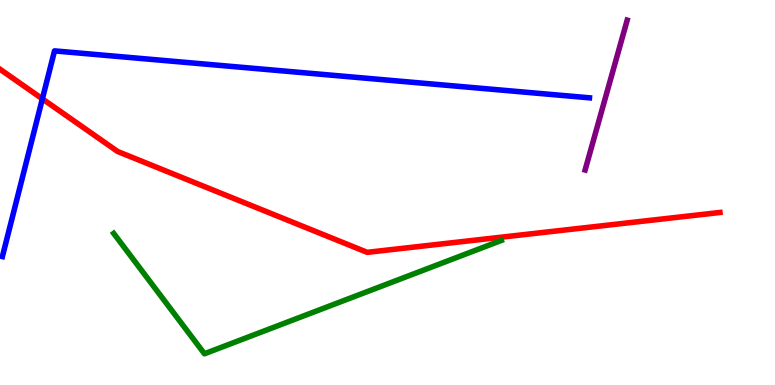[{'lines': ['blue', 'red'], 'intersections': [{'x': 0.547, 'y': 7.43}]}, {'lines': ['green', 'red'], 'intersections': []}, {'lines': ['purple', 'red'], 'intersections': []}, {'lines': ['blue', 'green'], 'intersections': []}, {'lines': ['blue', 'purple'], 'intersections': []}, {'lines': ['green', 'purple'], 'intersections': []}]